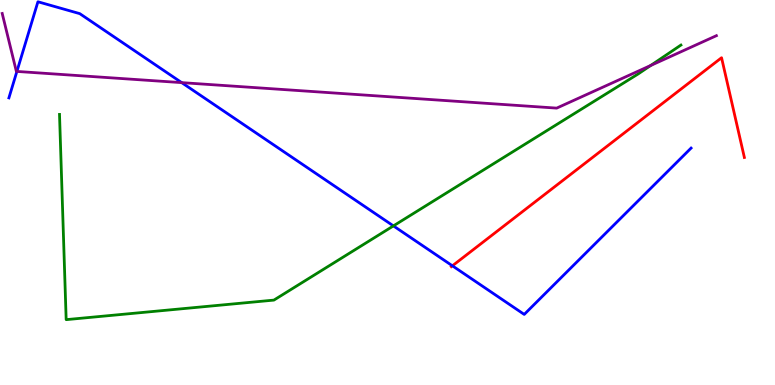[{'lines': ['blue', 'red'], 'intersections': [{'x': 5.84, 'y': 3.1}]}, {'lines': ['green', 'red'], 'intersections': []}, {'lines': ['purple', 'red'], 'intersections': []}, {'lines': ['blue', 'green'], 'intersections': [{'x': 5.08, 'y': 4.13}]}, {'lines': ['blue', 'purple'], 'intersections': [{'x': 0.218, 'y': 8.14}, {'x': 2.34, 'y': 7.85}]}, {'lines': ['green', 'purple'], 'intersections': [{'x': 8.4, 'y': 8.3}]}]